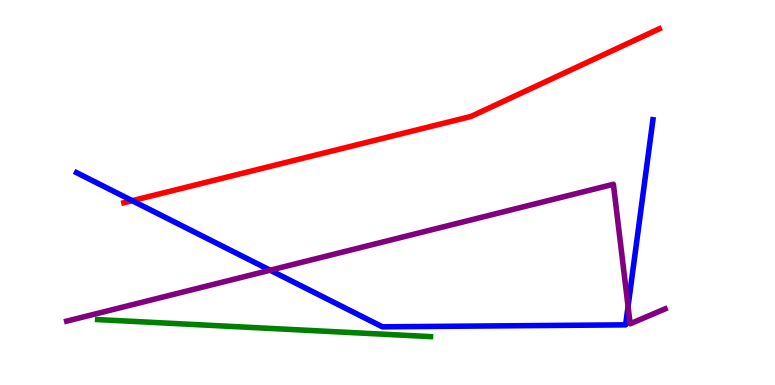[{'lines': ['blue', 'red'], 'intersections': [{'x': 1.71, 'y': 4.79}]}, {'lines': ['green', 'red'], 'intersections': []}, {'lines': ['purple', 'red'], 'intersections': []}, {'lines': ['blue', 'green'], 'intersections': []}, {'lines': ['blue', 'purple'], 'intersections': [{'x': 3.49, 'y': 2.98}, {'x': 8.1, 'y': 2.04}]}, {'lines': ['green', 'purple'], 'intersections': []}]